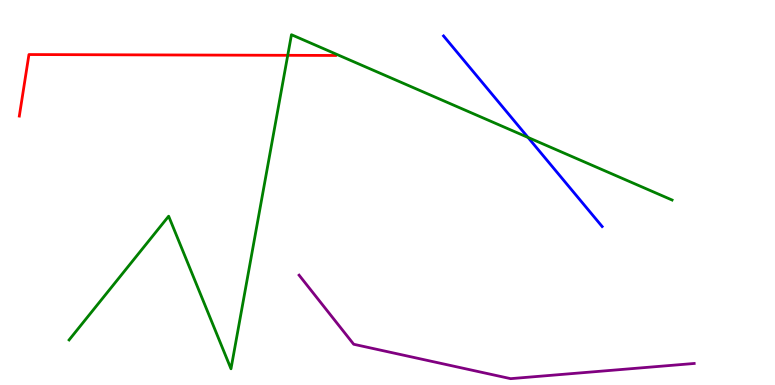[{'lines': ['blue', 'red'], 'intersections': []}, {'lines': ['green', 'red'], 'intersections': [{'x': 3.71, 'y': 8.56}]}, {'lines': ['purple', 'red'], 'intersections': []}, {'lines': ['blue', 'green'], 'intersections': [{'x': 6.81, 'y': 6.43}]}, {'lines': ['blue', 'purple'], 'intersections': []}, {'lines': ['green', 'purple'], 'intersections': []}]